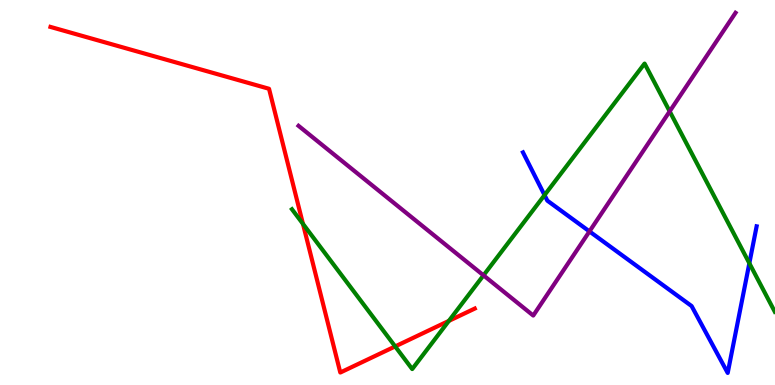[{'lines': ['blue', 'red'], 'intersections': []}, {'lines': ['green', 'red'], 'intersections': [{'x': 3.91, 'y': 4.19}, {'x': 5.1, 'y': 1.0}, {'x': 5.79, 'y': 1.67}]}, {'lines': ['purple', 'red'], 'intersections': []}, {'lines': ['blue', 'green'], 'intersections': [{'x': 7.03, 'y': 4.93}, {'x': 9.67, 'y': 3.16}]}, {'lines': ['blue', 'purple'], 'intersections': [{'x': 7.61, 'y': 3.99}]}, {'lines': ['green', 'purple'], 'intersections': [{'x': 6.24, 'y': 2.85}, {'x': 8.64, 'y': 7.11}]}]